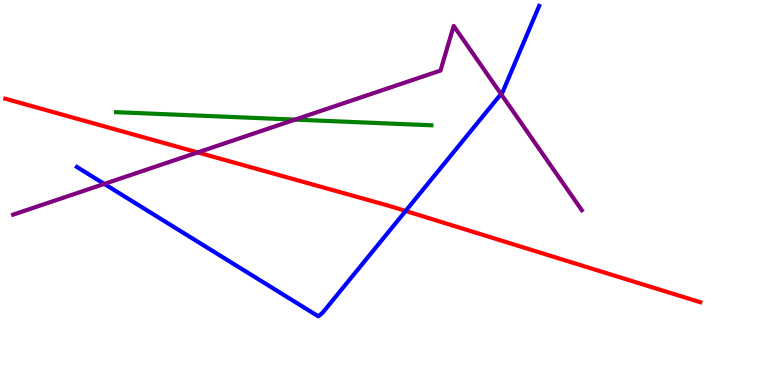[{'lines': ['blue', 'red'], 'intersections': [{'x': 5.23, 'y': 4.52}]}, {'lines': ['green', 'red'], 'intersections': []}, {'lines': ['purple', 'red'], 'intersections': [{'x': 2.55, 'y': 6.04}]}, {'lines': ['blue', 'green'], 'intersections': []}, {'lines': ['blue', 'purple'], 'intersections': [{'x': 1.35, 'y': 5.22}, {'x': 6.46, 'y': 7.56}]}, {'lines': ['green', 'purple'], 'intersections': [{'x': 3.81, 'y': 6.89}]}]